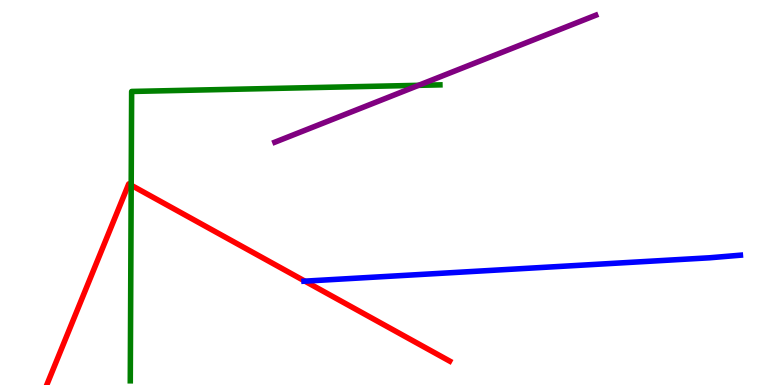[{'lines': ['blue', 'red'], 'intersections': [{'x': 3.93, 'y': 2.7}]}, {'lines': ['green', 'red'], 'intersections': [{'x': 1.69, 'y': 5.19}]}, {'lines': ['purple', 'red'], 'intersections': []}, {'lines': ['blue', 'green'], 'intersections': []}, {'lines': ['blue', 'purple'], 'intersections': []}, {'lines': ['green', 'purple'], 'intersections': [{'x': 5.4, 'y': 7.78}]}]